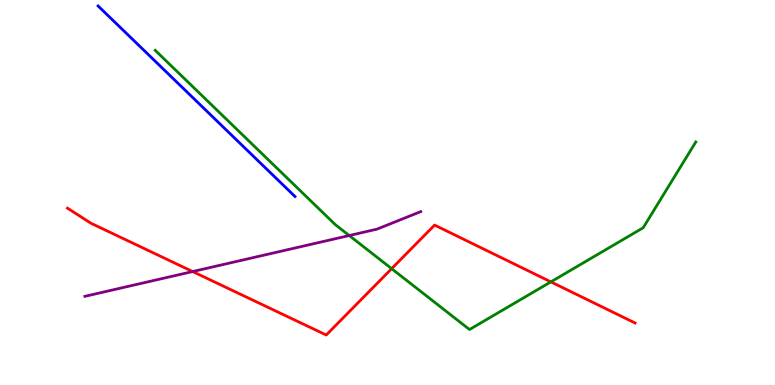[{'lines': ['blue', 'red'], 'intersections': []}, {'lines': ['green', 'red'], 'intersections': [{'x': 5.05, 'y': 3.02}, {'x': 7.11, 'y': 2.68}]}, {'lines': ['purple', 'red'], 'intersections': [{'x': 2.49, 'y': 2.95}]}, {'lines': ['blue', 'green'], 'intersections': []}, {'lines': ['blue', 'purple'], 'intersections': []}, {'lines': ['green', 'purple'], 'intersections': [{'x': 4.51, 'y': 3.88}]}]